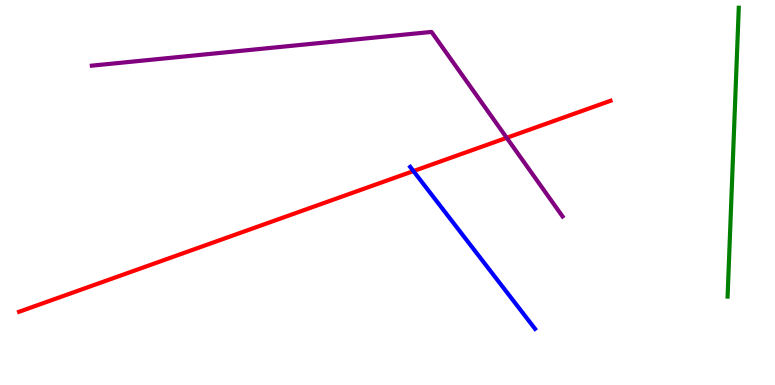[{'lines': ['blue', 'red'], 'intersections': [{'x': 5.33, 'y': 5.56}]}, {'lines': ['green', 'red'], 'intersections': []}, {'lines': ['purple', 'red'], 'intersections': [{'x': 6.54, 'y': 6.42}]}, {'lines': ['blue', 'green'], 'intersections': []}, {'lines': ['blue', 'purple'], 'intersections': []}, {'lines': ['green', 'purple'], 'intersections': []}]